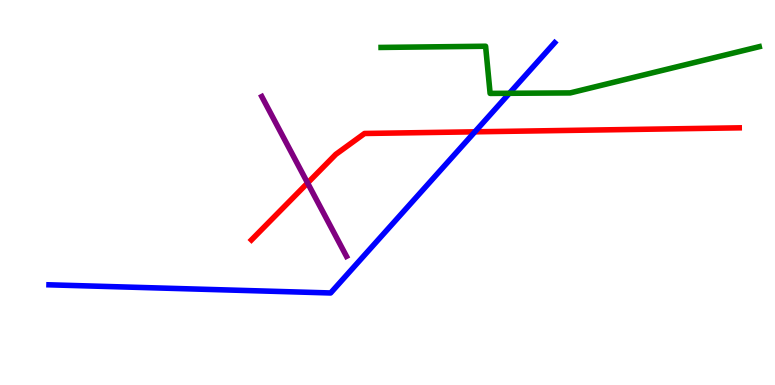[{'lines': ['blue', 'red'], 'intersections': [{'x': 6.13, 'y': 6.58}]}, {'lines': ['green', 'red'], 'intersections': []}, {'lines': ['purple', 'red'], 'intersections': [{'x': 3.97, 'y': 5.25}]}, {'lines': ['blue', 'green'], 'intersections': [{'x': 6.57, 'y': 7.58}]}, {'lines': ['blue', 'purple'], 'intersections': []}, {'lines': ['green', 'purple'], 'intersections': []}]